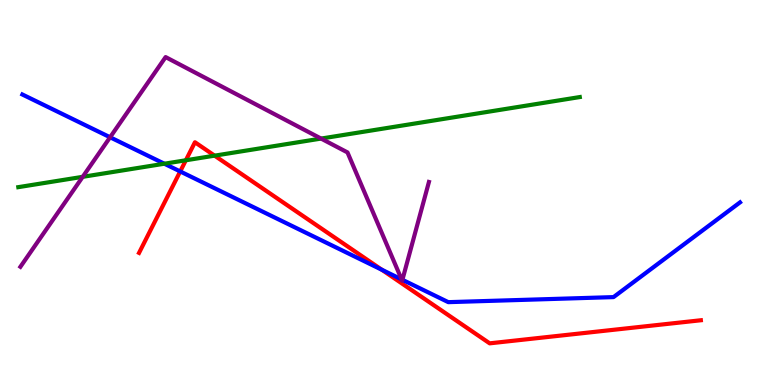[{'lines': ['blue', 'red'], 'intersections': [{'x': 2.33, 'y': 5.55}, {'x': 4.93, 'y': 2.99}]}, {'lines': ['green', 'red'], 'intersections': [{'x': 2.4, 'y': 5.84}, {'x': 2.77, 'y': 5.96}]}, {'lines': ['purple', 'red'], 'intersections': []}, {'lines': ['blue', 'green'], 'intersections': [{'x': 2.12, 'y': 5.75}]}, {'lines': ['blue', 'purple'], 'intersections': [{'x': 1.42, 'y': 6.43}, {'x': 5.18, 'y': 2.74}, {'x': 5.19, 'y': 2.73}]}, {'lines': ['green', 'purple'], 'intersections': [{'x': 1.07, 'y': 5.41}, {'x': 4.14, 'y': 6.4}]}]